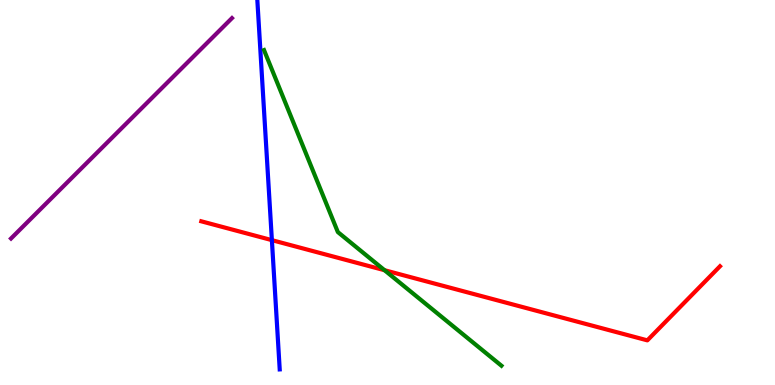[{'lines': ['blue', 'red'], 'intersections': [{'x': 3.51, 'y': 3.76}]}, {'lines': ['green', 'red'], 'intersections': [{'x': 4.96, 'y': 2.98}]}, {'lines': ['purple', 'red'], 'intersections': []}, {'lines': ['blue', 'green'], 'intersections': []}, {'lines': ['blue', 'purple'], 'intersections': []}, {'lines': ['green', 'purple'], 'intersections': []}]